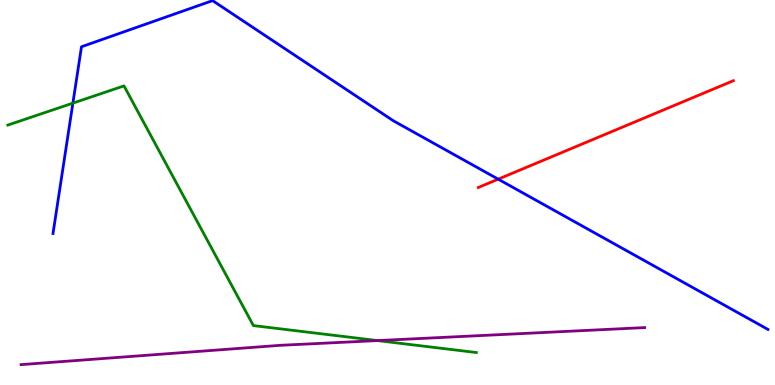[{'lines': ['blue', 'red'], 'intersections': [{'x': 6.43, 'y': 5.35}]}, {'lines': ['green', 'red'], 'intersections': []}, {'lines': ['purple', 'red'], 'intersections': []}, {'lines': ['blue', 'green'], 'intersections': [{'x': 0.94, 'y': 7.32}]}, {'lines': ['blue', 'purple'], 'intersections': []}, {'lines': ['green', 'purple'], 'intersections': [{'x': 4.87, 'y': 1.15}]}]